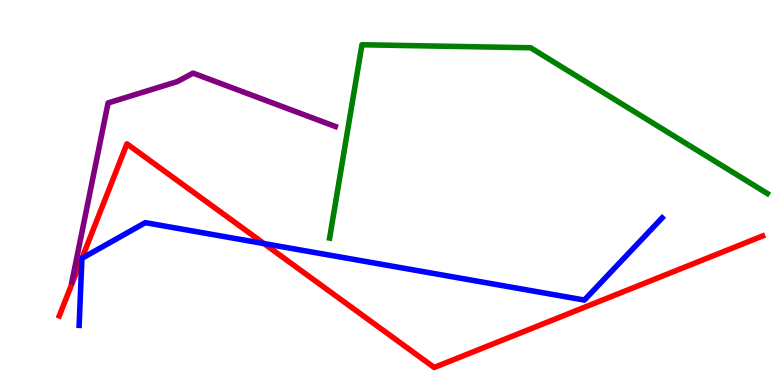[{'lines': ['blue', 'red'], 'intersections': [{'x': 1.06, 'y': 3.29}, {'x': 1.06, 'y': 3.29}, {'x': 3.41, 'y': 3.67}]}, {'lines': ['green', 'red'], 'intersections': []}, {'lines': ['purple', 'red'], 'intersections': []}, {'lines': ['blue', 'green'], 'intersections': []}, {'lines': ['blue', 'purple'], 'intersections': []}, {'lines': ['green', 'purple'], 'intersections': []}]